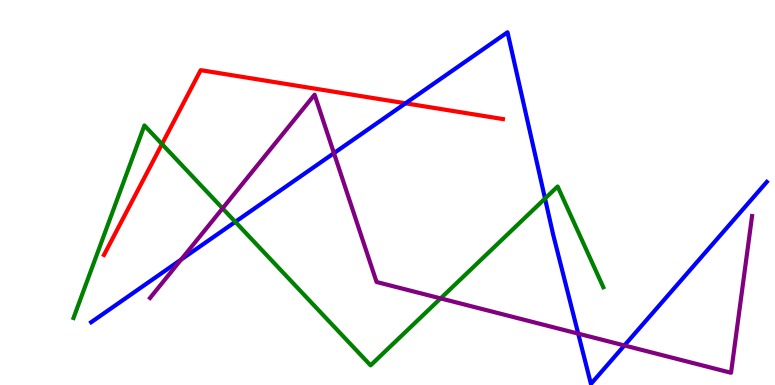[{'lines': ['blue', 'red'], 'intersections': [{'x': 5.23, 'y': 7.32}]}, {'lines': ['green', 'red'], 'intersections': [{'x': 2.09, 'y': 6.26}]}, {'lines': ['purple', 'red'], 'intersections': []}, {'lines': ['blue', 'green'], 'intersections': [{'x': 3.04, 'y': 4.24}, {'x': 7.03, 'y': 4.84}]}, {'lines': ['blue', 'purple'], 'intersections': [{'x': 2.34, 'y': 3.26}, {'x': 4.31, 'y': 6.02}, {'x': 7.46, 'y': 1.33}, {'x': 8.06, 'y': 1.03}]}, {'lines': ['green', 'purple'], 'intersections': [{'x': 2.87, 'y': 4.59}, {'x': 5.69, 'y': 2.25}]}]